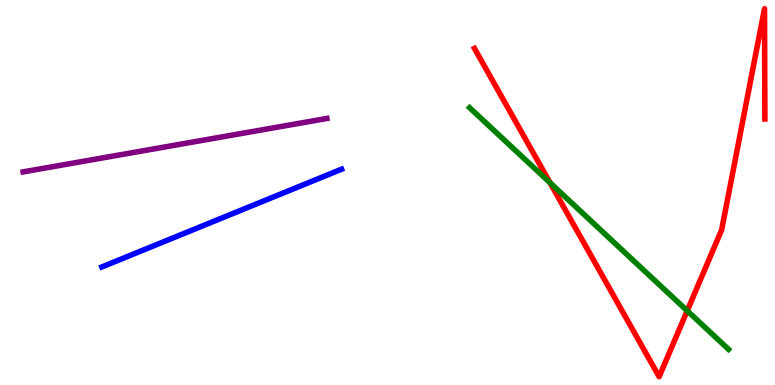[{'lines': ['blue', 'red'], 'intersections': []}, {'lines': ['green', 'red'], 'intersections': [{'x': 7.1, 'y': 5.25}, {'x': 8.87, 'y': 1.93}]}, {'lines': ['purple', 'red'], 'intersections': []}, {'lines': ['blue', 'green'], 'intersections': []}, {'lines': ['blue', 'purple'], 'intersections': []}, {'lines': ['green', 'purple'], 'intersections': []}]